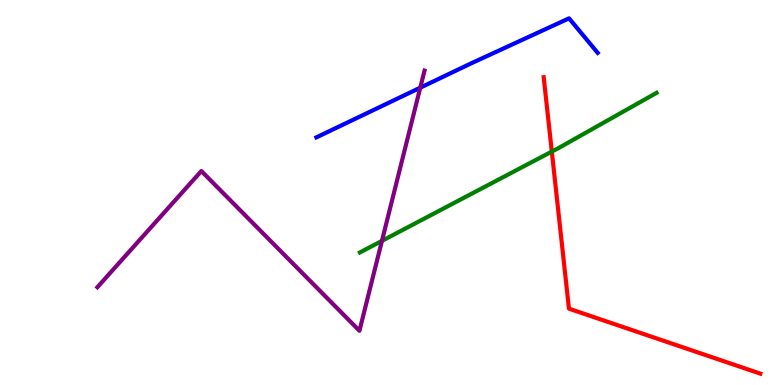[{'lines': ['blue', 'red'], 'intersections': []}, {'lines': ['green', 'red'], 'intersections': [{'x': 7.12, 'y': 6.06}]}, {'lines': ['purple', 'red'], 'intersections': []}, {'lines': ['blue', 'green'], 'intersections': []}, {'lines': ['blue', 'purple'], 'intersections': [{'x': 5.42, 'y': 7.72}]}, {'lines': ['green', 'purple'], 'intersections': [{'x': 4.93, 'y': 3.74}]}]